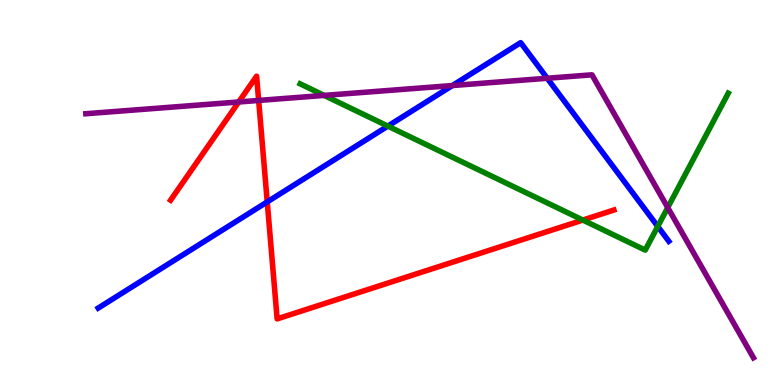[{'lines': ['blue', 'red'], 'intersections': [{'x': 3.45, 'y': 4.76}]}, {'lines': ['green', 'red'], 'intersections': [{'x': 7.52, 'y': 4.28}]}, {'lines': ['purple', 'red'], 'intersections': [{'x': 3.08, 'y': 7.35}, {'x': 3.34, 'y': 7.39}]}, {'lines': ['blue', 'green'], 'intersections': [{'x': 5.0, 'y': 6.72}, {'x': 8.49, 'y': 4.12}]}, {'lines': ['blue', 'purple'], 'intersections': [{'x': 5.84, 'y': 7.78}, {'x': 7.06, 'y': 7.97}]}, {'lines': ['green', 'purple'], 'intersections': [{'x': 4.18, 'y': 7.52}, {'x': 8.62, 'y': 4.61}]}]